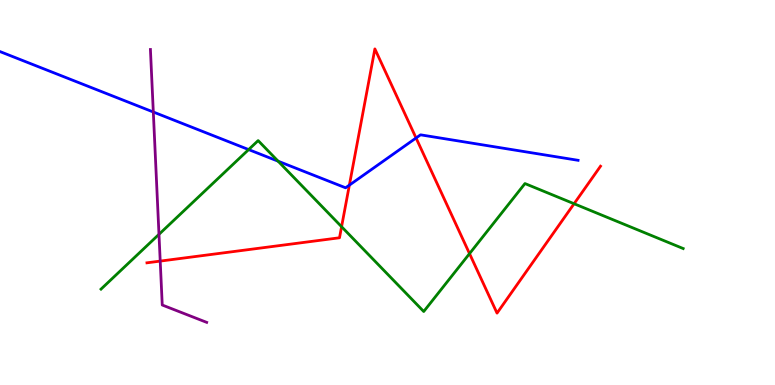[{'lines': ['blue', 'red'], 'intersections': [{'x': 4.51, 'y': 5.19}, {'x': 5.37, 'y': 6.42}]}, {'lines': ['green', 'red'], 'intersections': [{'x': 4.41, 'y': 4.11}, {'x': 6.06, 'y': 3.41}, {'x': 7.41, 'y': 4.71}]}, {'lines': ['purple', 'red'], 'intersections': [{'x': 2.07, 'y': 3.22}]}, {'lines': ['blue', 'green'], 'intersections': [{'x': 3.21, 'y': 6.11}, {'x': 3.59, 'y': 5.81}]}, {'lines': ['blue', 'purple'], 'intersections': [{'x': 1.98, 'y': 7.09}]}, {'lines': ['green', 'purple'], 'intersections': [{'x': 2.05, 'y': 3.91}]}]